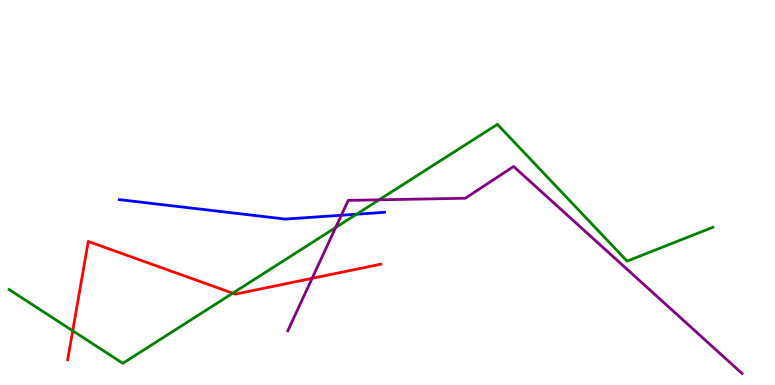[{'lines': ['blue', 'red'], 'intersections': []}, {'lines': ['green', 'red'], 'intersections': [{'x': 0.938, 'y': 1.41}, {'x': 3.0, 'y': 2.38}]}, {'lines': ['purple', 'red'], 'intersections': [{'x': 4.03, 'y': 2.77}]}, {'lines': ['blue', 'green'], 'intersections': [{'x': 4.6, 'y': 4.44}]}, {'lines': ['blue', 'purple'], 'intersections': [{'x': 4.4, 'y': 4.41}]}, {'lines': ['green', 'purple'], 'intersections': [{'x': 4.33, 'y': 4.09}, {'x': 4.89, 'y': 4.81}]}]